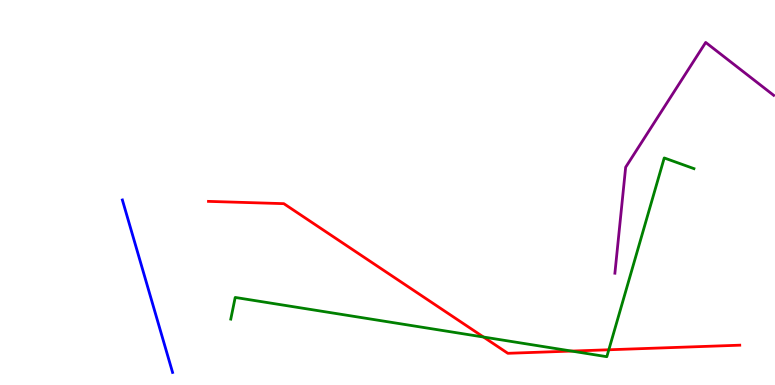[{'lines': ['blue', 'red'], 'intersections': []}, {'lines': ['green', 'red'], 'intersections': [{'x': 6.24, 'y': 1.25}, {'x': 7.38, 'y': 0.881}, {'x': 7.86, 'y': 0.915}]}, {'lines': ['purple', 'red'], 'intersections': []}, {'lines': ['blue', 'green'], 'intersections': []}, {'lines': ['blue', 'purple'], 'intersections': []}, {'lines': ['green', 'purple'], 'intersections': []}]